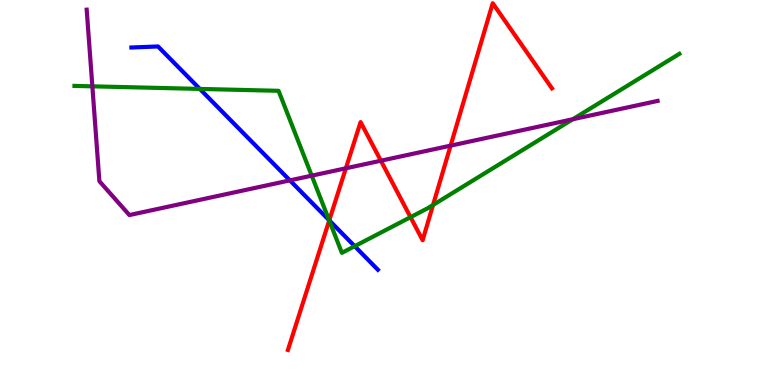[{'lines': ['blue', 'red'], 'intersections': [{'x': 4.25, 'y': 4.28}]}, {'lines': ['green', 'red'], 'intersections': [{'x': 4.25, 'y': 4.27}, {'x': 5.3, 'y': 4.36}, {'x': 5.59, 'y': 4.68}]}, {'lines': ['purple', 'red'], 'intersections': [{'x': 4.46, 'y': 5.63}, {'x': 4.91, 'y': 5.83}, {'x': 5.81, 'y': 6.22}]}, {'lines': ['blue', 'green'], 'intersections': [{'x': 2.58, 'y': 7.69}, {'x': 4.25, 'y': 4.28}, {'x': 4.58, 'y': 3.61}]}, {'lines': ['blue', 'purple'], 'intersections': [{'x': 3.74, 'y': 5.31}]}, {'lines': ['green', 'purple'], 'intersections': [{'x': 1.19, 'y': 7.76}, {'x': 4.02, 'y': 5.44}, {'x': 7.39, 'y': 6.9}]}]